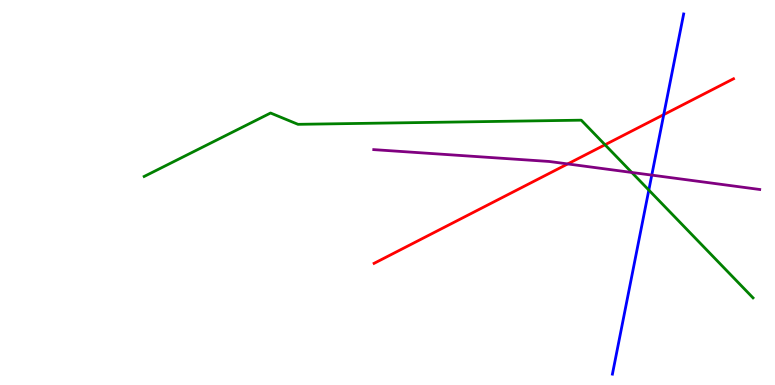[{'lines': ['blue', 'red'], 'intersections': [{'x': 8.56, 'y': 7.02}]}, {'lines': ['green', 'red'], 'intersections': [{'x': 7.81, 'y': 6.24}]}, {'lines': ['purple', 'red'], 'intersections': [{'x': 7.33, 'y': 5.74}]}, {'lines': ['blue', 'green'], 'intersections': [{'x': 8.37, 'y': 5.06}]}, {'lines': ['blue', 'purple'], 'intersections': [{'x': 8.41, 'y': 5.45}]}, {'lines': ['green', 'purple'], 'intersections': [{'x': 8.15, 'y': 5.52}]}]